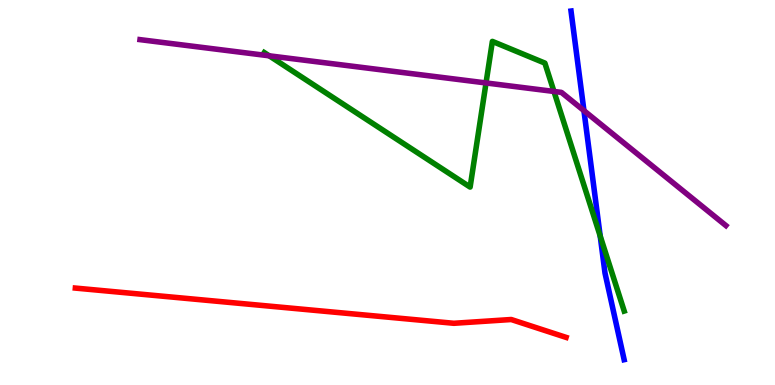[{'lines': ['blue', 'red'], 'intersections': []}, {'lines': ['green', 'red'], 'intersections': []}, {'lines': ['purple', 'red'], 'intersections': []}, {'lines': ['blue', 'green'], 'intersections': [{'x': 7.74, 'y': 3.87}]}, {'lines': ['blue', 'purple'], 'intersections': [{'x': 7.53, 'y': 7.13}]}, {'lines': ['green', 'purple'], 'intersections': [{'x': 3.47, 'y': 8.55}, {'x': 6.27, 'y': 7.85}, {'x': 7.15, 'y': 7.62}]}]